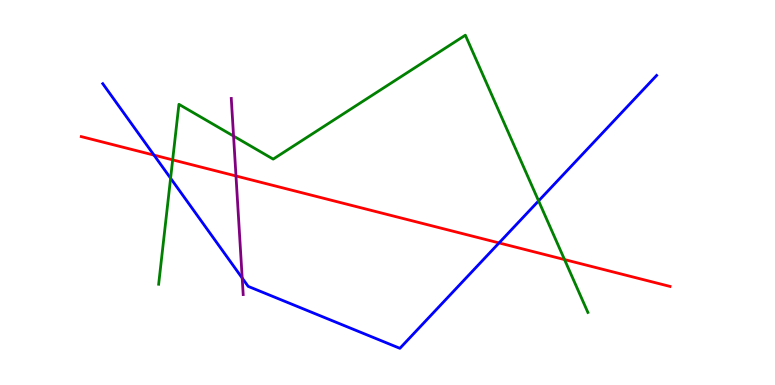[{'lines': ['blue', 'red'], 'intersections': [{'x': 1.99, 'y': 5.97}, {'x': 6.44, 'y': 3.69}]}, {'lines': ['green', 'red'], 'intersections': [{'x': 2.23, 'y': 5.85}, {'x': 7.28, 'y': 3.26}]}, {'lines': ['purple', 'red'], 'intersections': [{'x': 3.04, 'y': 5.43}]}, {'lines': ['blue', 'green'], 'intersections': [{'x': 2.2, 'y': 5.37}, {'x': 6.95, 'y': 4.78}]}, {'lines': ['blue', 'purple'], 'intersections': [{'x': 3.13, 'y': 2.78}]}, {'lines': ['green', 'purple'], 'intersections': [{'x': 3.01, 'y': 6.47}]}]